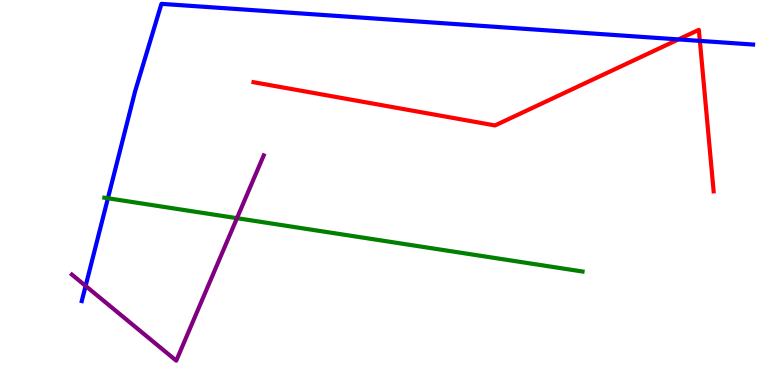[{'lines': ['blue', 'red'], 'intersections': [{'x': 8.75, 'y': 8.98}, {'x': 9.03, 'y': 8.94}]}, {'lines': ['green', 'red'], 'intersections': []}, {'lines': ['purple', 'red'], 'intersections': []}, {'lines': ['blue', 'green'], 'intersections': [{'x': 1.39, 'y': 4.85}]}, {'lines': ['blue', 'purple'], 'intersections': [{'x': 1.1, 'y': 2.57}]}, {'lines': ['green', 'purple'], 'intersections': [{'x': 3.06, 'y': 4.33}]}]